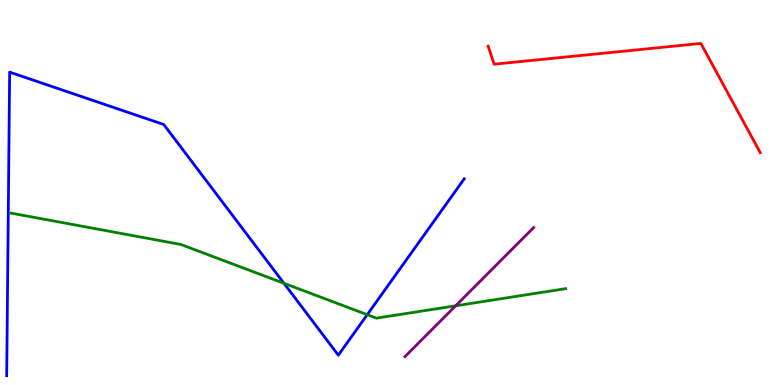[{'lines': ['blue', 'red'], 'intersections': []}, {'lines': ['green', 'red'], 'intersections': []}, {'lines': ['purple', 'red'], 'intersections': []}, {'lines': ['blue', 'green'], 'intersections': [{'x': 3.66, 'y': 2.64}, {'x': 4.74, 'y': 1.83}]}, {'lines': ['blue', 'purple'], 'intersections': []}, {'lines': ['green', 'purple'], 'intersections': [{'x': 5.88, 'y': 2.06}]}]